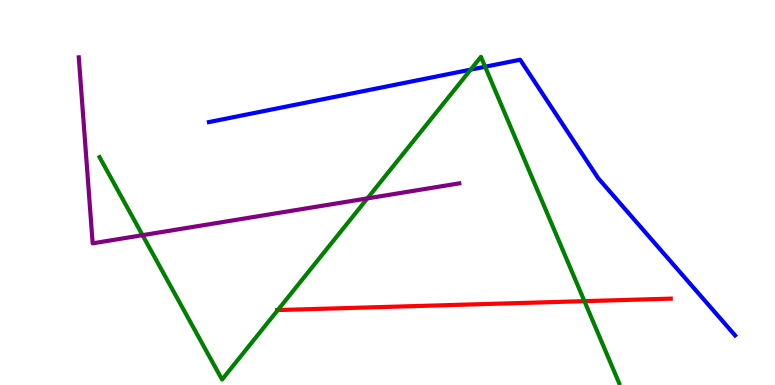[{'lines': ['blue', 'red'], 'intersections': []}, {'lines': ['green', 'red'], 'intersections': [{'x': 3.58, 'y': 1.95}, {'x': 7.54, 'y': 2.18}]}, {'lines': ['purple', 'red'], 'intersections': []}, {'lines': ['blue', 'green'], 'intersections': [{'x': 6.07, 'y': 8.19}, {'x': 6.26, 'y': 8.27}]}, {'lines': ['blue', 'purple'], 'intersections': []}, {'lines': ['green', 'purple'], 'intersections': [{'x': 1.84, 'y': 3.89}, {'x': 4.74, 'y': 4.85}]}]